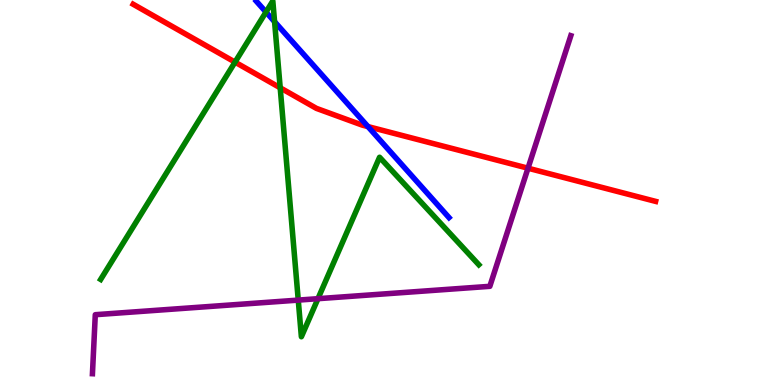[{'lines': ['blue', 'red'], 'intersections': [{'x': 4.75, 'y': 6.71}]}, {'lines': ['green', 'red'], 'intersections': [{'x': 3.03, 'y': 8.39}, {'x': 3.62, 'y': 7.72}]}, {'lines': ['purple', 'red'], 'intersections': [{'x': 6.81, 'y': 5.63}]}, {'lines': ['blue', 'green'], 'intersections': [{'x': 3.43, 'y': 9.69}, {'x': 3.54, 'y': 9.44}]}, {'lines': ['blue', 'purple'], 'intersections': []}, {'lines': ['green', 'purple'], 'intersections': [{'x': 3.85, 'y': 2.21}, {'x': 4.1, 'y': 2.24}]}]